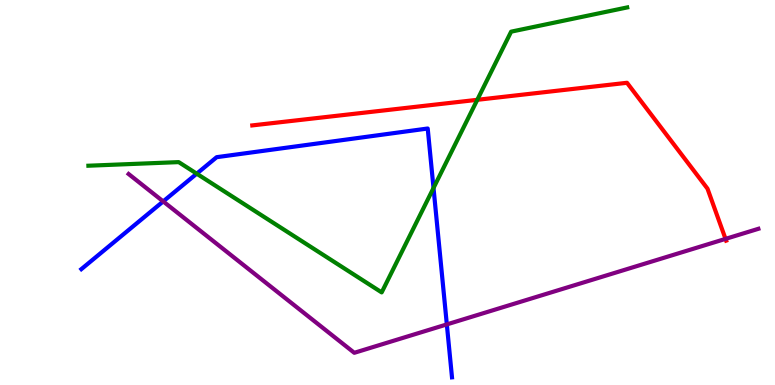[{'lines': ['blue', 'red'], 'intersections': []}, {'lines': ['green', 'red'], 'intersections': [{'x': 6.16, 'y': 7.41}]}, {'lines': ['purple', 'red'], 'intersections': [{'x': 9.36, 'y': 3.8}]}, {'lines': ['blue', 'green'], 'intersections': [{'x': 2.54, 'y': 5.49}, {'x': 5.59, 'y': 5.12}]}, {'lines': ['blue', 'purple'], 'intersections': [{'x': 2.11, 'y': 4.77}, {'x': 5.77, 'y': 1.57}]}, {'lines': ['green', 'purple'], 'intersections': []}]